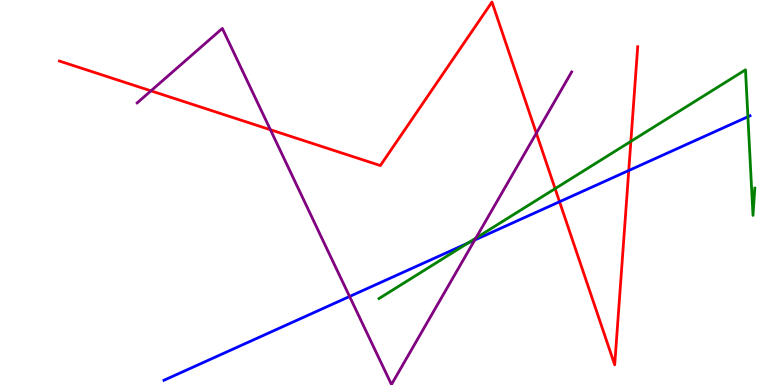[{'lines': ['blue', 'red'], 'intersections': [{'x': 7.22, 'y': 4.76}, {'x': 8.11, 'y': 5.57}]}, {'lines': ['green', 'red'], 'intersections': [{'x': 7.16, 'y': 5.1}, {'x': 8.14, 'y': 6.33}]}, {'lines': ['purple', 'red'], 'intersections': [{'x': 1.95, 'y': 7.64}, {'x': 3.49, 'y': 6.63}, {'x': 6.92, 'y': 6.54}]}, {'lines': ['blue', 'green'], 'intersections': [{'x': 6.04, 'y': 3.68}, {'x': 9.65, 'y': 6.97}]}, {'lines': ['blue', 'purple'], 'intersections': [{'x': 4.51, 'y': 2.3}, {'x': 6.13, 'y': 3.77}]}, {'lines': ['green', 'purple'], 'intersections': [{'x': 6.14, 'y': 3.82}]}]